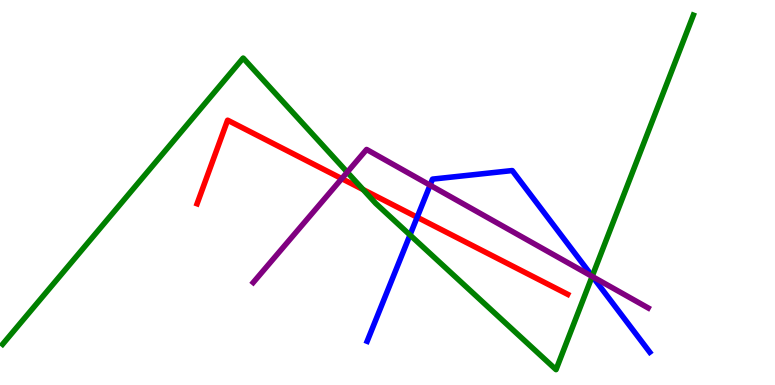[{'lines': ['blue', 'red'], 'intersections': [{'x': 5.38, 'y': 4.36}]}, {'lines': ['green', 'red'], 'intersections': [{'x': 4.69, 'y': 5.08}]}, {'lines': ['purple', 'red'], 'intersections': [{'x': 4.41, 'y': 5.36}]}, {'lines': ['blue', 'green'], 'intersections': [{'x': 5.29, 'y': 3.9}, {'x': 7.64, 'y': 2.83}]}, {'lines': ['blue', 'purple'], 'intersections': [{'x': 5.55, 'y': 5.19}, {'x': 7.65, 'y': 2.81}]}, {'lines': ['green', 'purple'], 'intersections': [{'x': 4.48, 'y': 5.53}, {'x': 7.64, 'y': 2.82}]}]